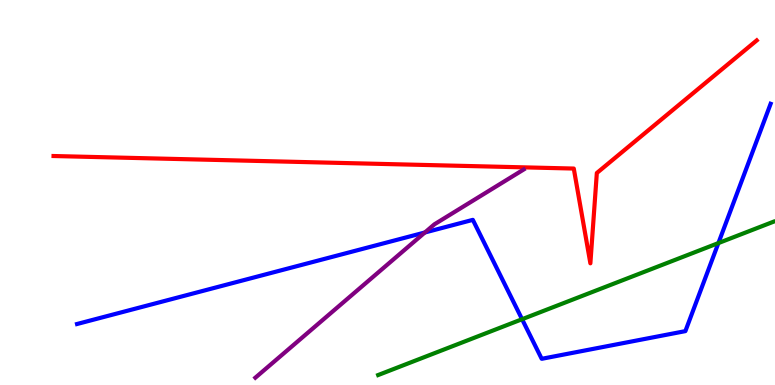[{'lines': ['blue', 'red'], 'intersections': []}, {'lines': ['green', 'red'], 'intersections': []}, {'lines': ['purple', 'red'], 'intersections': []}, {'lines': ['blue', 'green'], 'intersections': [{'x': 6.74, 'y': 1.71}, {'x': 9.27, 'y': 3.69}]}, {'lines': ['blue', 'purple'], 'intersections': [{'x': 5.48, 'y': 3.96}]}, {'lines': ['green', 'purple'], 'intersections': []}]